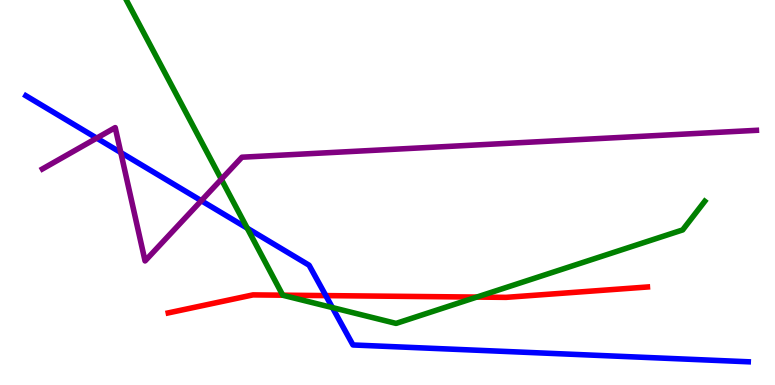[{'lines': ['blue', 'red'], 'intersections': [{'x': 4.2, 'y': 2.32}]}, {'lines': ['green', 'red'], 'intersections': [{'x': 3.65, 'y': 2.33}, {'x': 6.15, 'y': 2.28}]}, {'lines': ['purple', 'red'], 'intersections': []}, {'lines': ['blue', 'green'], 'intersections': [{'x': 3.19, 'y': 4.07}, {'x': 4.29, 'y': 2.01}]}, {'lines': ['blue', 'purple'], 'intersections': [{'x': 1.25, 'y': 6.41}, {'x': 1.56, 'y': 6.04}, {'x': 2.6, 'y': 4.79}]}, {'lines': ['green', 'purple'], 'intersections': [{'x': 2.86, 'y': 5.34}]}]